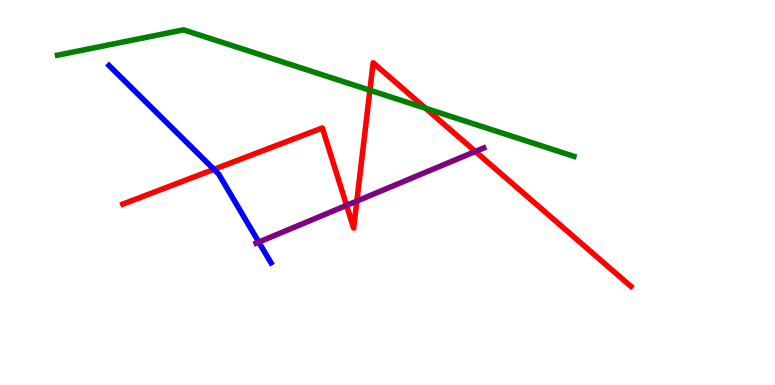[{'lines': ['blue', 'red'], 'intersections': [{'x': 2.76, 'y': 5.6}]}, {'lines': ['green', 'red'], 'intersections': [{'x': 4.77, 'y': 7.66}, {'x': 5.49, 'y': 7.19}]}, {'lines': ['purple', 'red'], 'intersections': [{'x': 4.47, 'y': 4.67}, {'x': 4.6, 'y': 4.78}, {'x': 6.13, 'y': 6.07}]}, {'lines': ['blue', 'green'], 'intersections': []}, {'lines': ['blue', 'purple'], 'intersections': [{'x': 3.34, 'y': 3.71}]}, {'lines': ['green', 'purple'], 'intersections': []}]